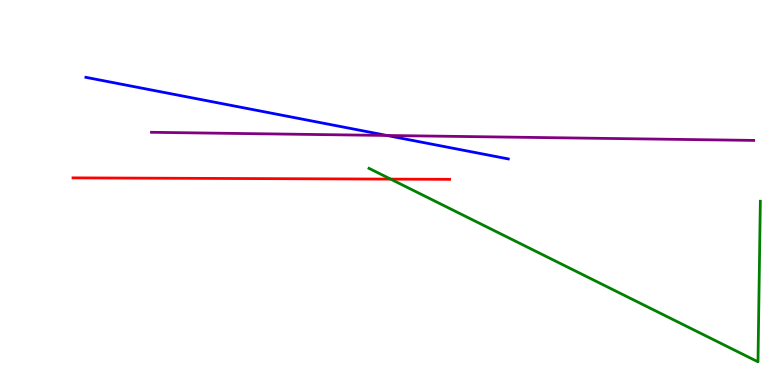[{'lines': ['blue', 'red'], 'intersections': []}, {'lines': ['green', 'red'], 'intersections': [{'x': 5.04, 'y': 5.35}]}, {'lines': ['purple', 'red'], 'intersections': []}, {'lines': ['blue', 'green'], 'intersections': []}, {'lines': ['blue', 'purple'], 'intersections': [{'x': 4.99, 'y': 6.48}]}, {'lines': ['green', 'purple'], 'intersections': []}]